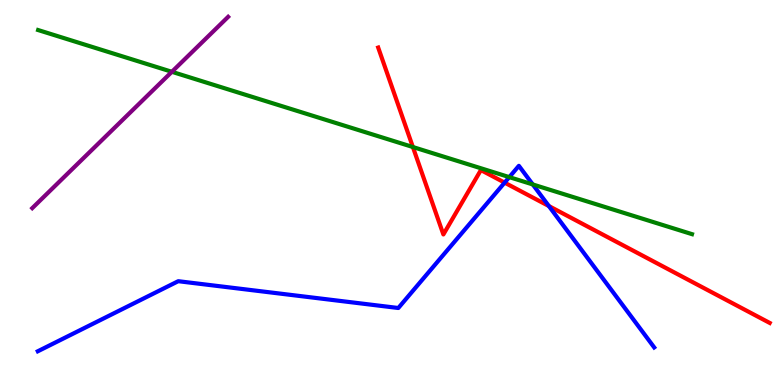[{'lines': ['blue', 'red'], 'intersections': [{'x': 6.51, 'y': 5.26}, {'x': 7.08, 'y': 4.65}]}, {'lines': ['green', 'red'], 'intersections': [{'x': 5.33, 'y': 6.18}]}, {'lines': ['purple', 'red'], 'intersections': []}, {'lines': ['blue', 'green'], 'intersections': [{'x': 6.57, 'y': 5.4}, {'x': 6.87, 'y': 5.21}]}, {'lines': ['blue', 'purple'], 'intersections': []}, {'lines': ['green', 'purple'], 'intersections': [{'x': 2.22, 'y': 8.14}]}]